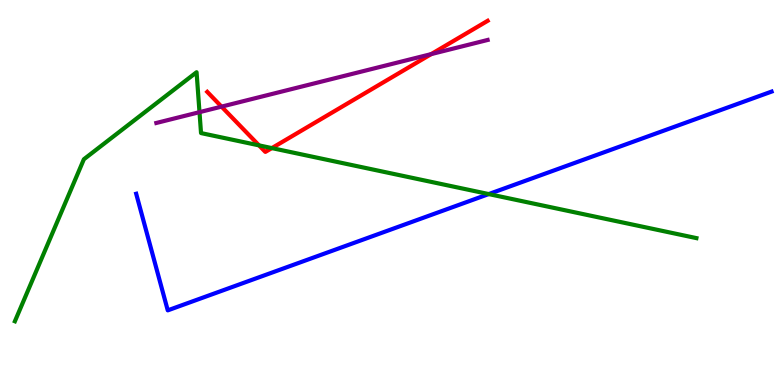[{'lines': ['blue', 'red'], 'intersections': []}, {'lines': ['green', 'red'], 'intersections': [{'x': 3.34, 'y': 6.22}, {'x': 3.51, 'y': 6.15}]}, {'lines': ['purple', 'red'], 'intersections': [{'x': 2.86, 'y': 7.23}, {'x': 5.56, 'y': 8.59}]}, {'lines': ['blue', 'green'], 'intersections': [{'x': 6.31, 'y': 4.96}]}, {'lines': ['blue', 'purple'], 'intersections': []}, {'lines': ['green', 'purple'], 'intersections': [{'x': 2.57, 'y': 7.09}]}]